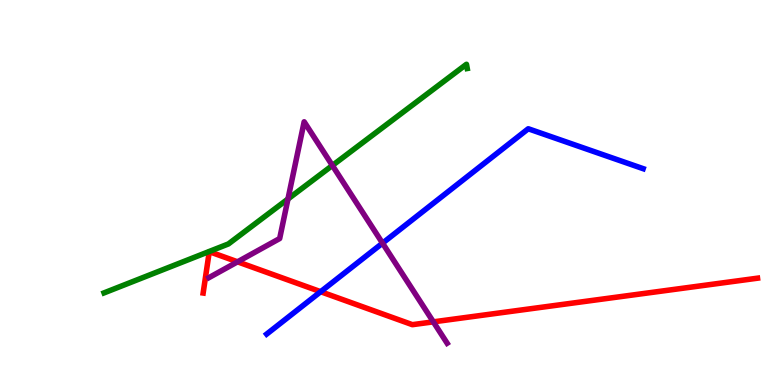[{'lines': ['blue', 'red'], 'intersections': [{'x': 4.14, 'y': 2.42}]}, {'lines': ['green', 'red'], 'intersections': []}, {'lines': ['purple', 'red'], 'intersections': [{'x': 3.07, 'y': 3.2}, {'x': 5.59, 'y': 1.64}]}, {'lines': ['blue', 'green'], 'intersections': []}, {'lines': ['blue', 'purple'], 'intersections': [{'x': 4.94, 'y': 3.68}]}, {'lines': ['green', 'purple'], 'intersections': [{'x': 3.72, 'y': 4.83}, {'x': 4.29, 'y': 5.7}]}]